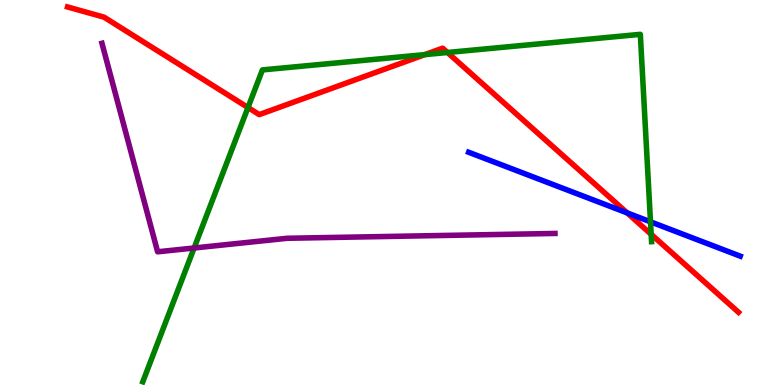[{'lines': ['blue', 'red'], 'intersections': [{'x': 8.09, 'y': 4.47}]}, {'lines': ['green', 'red'], 'intersections': [{'x': 3.2, 'y': 7.21}, {'x': 5.48, 'y': 8.58}, {'x': 5.77, 'y': 8.64}, {'x': 8.4, 'y': 3.91}]}, {'lines': ['purple', 'red'], 'intersections': []}, {'lines': ['blue', 'green'], 'intersections': [{'x': 8.39, 'y': 4.24}]}, {'lines': ['blue', 'purple'], 'intersections': []}, {'lines': ['green', 'purple'], 'intersections': [{'x': 2.5, 'y': 3.56}]}]